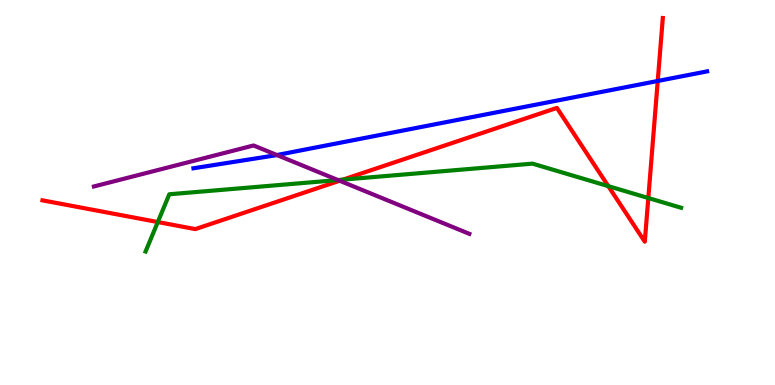[{'lines': ['blue', 'red'], 'intersections': [{'x': 8.49, 'y': 7.9}]}, {'lines': ['green', 'red'], 'intersections': [{'x': 2.04, 'y': 4.23}, {'x': 4.42, 'y': 5.33}, {'x': 7.85, 'y': 5.17}, {'x': 8.37, 'y': 4.86}]}, {'lines': ['purple', 'red'], 'intersections': [{'x': 4.38, 'y': 5.31}]}, {'lines': ['blue', 'green'], 'intersections': []}, {'lines': ['blue', 'purple'], 'intersections': [{'x': 3.57, 'y': 5.97}]}, {'lines': ['green', 'purple'], 'intersections': [{'x': 4.36, 'y': 5.32}]}]